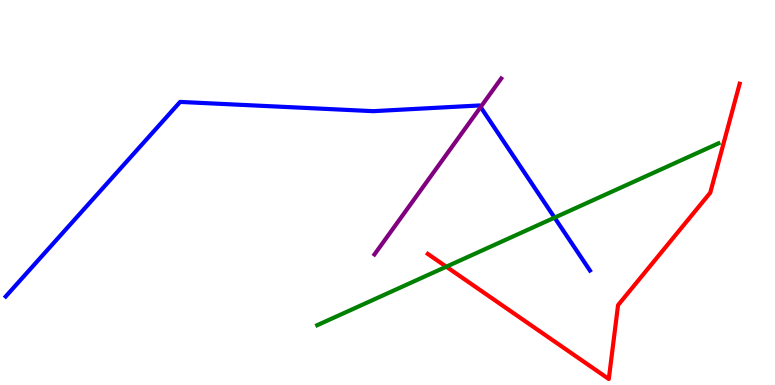[{'lines': ['blue', 'red'], 'intersections': []}, {'lines': ['green', 'red'], 'intersections': [{'x': 5.76, 'y': 3.07}]}, {'lines': ['purple', 'red'], 'intersections': []}, {'lines': ['blue', 'green'], 'intersections': [{'x': 7.16, 'y': 4.35}]}, {'lines': ['blue', 'purple'], 'intersections': [{'x': 6.2, 'y': 7.22}]}, {'lines': ['green', 'purple'], 'intersections': []}]